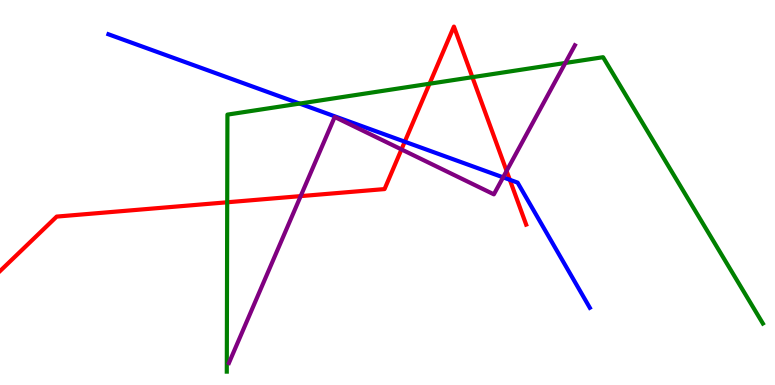[{'lines': ['blue', 'red'], 'intersections': [{'x': 5.22, 'y': 6.32}, {'x': 6.58, 'y': 5.33}]}, {'lines': ['green', 'red'], 'intersections': [{'x': 2.93, 'y': 4.75}, {'x': 5.54, 'y': 7.83}, {'x': 6.1, 'y': 8.0}]}, {'lines': ['purple', 'red'], 'intersections': [{'x': 3.88, 'y': 4.91}, {'x': 5.18, 'y': 6.12}, {'x': 6.54, 'y': 5.56}]}, {'lines': ['blue', 'green'], 'intersections': [{'x': 3.87, 'y': 7.31}]}, {'lines': ['blue', 'purple'], 'intersections': [{'x': 6.49, 'y': 5.39}]}, {'lines': ['green', 'purple'], 'intersections': [{'x': 7.29, 'y': 8.36}]}]